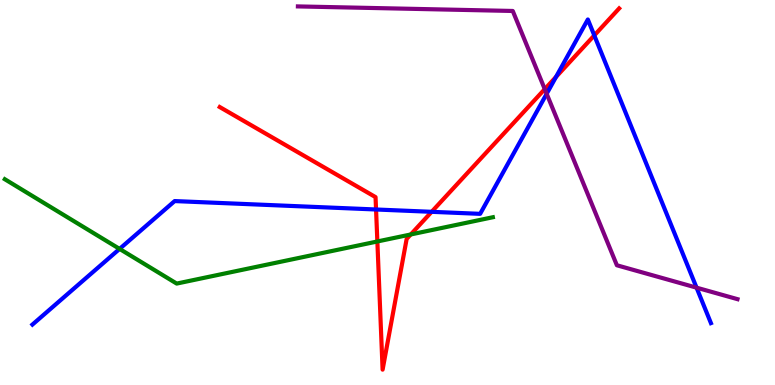[{'lines': ['blue', 'red'], 'intersections': [{'x': 4.85, 'y': 4.56}, {'x': 5.57, 'y': 4.5}, {'x': 7.17, 'y': 8.0}, {'x': 7.67, 'y': 9.08}]}, {'lines': ['green', 'red'], 'intersections': [{'x': 4.87, 'y': 3.73}, {'x': 5.3, 'y': 3.91}]}, {'lines': ['purple', 'red'], 'intersections': [{'x': 7.03, 'y': 7.69}]}, {'lines': ['blue', 'green'], 'intersections': [{'x': 1.54, 'y': 3.54}]}, {'lines': ['blue', 'purple'], 'intersections': [{'x': 7.05, 'y': 7.56}, {'x': 8.99, 'y': 2.53}]}, {'lines': ['green', 'purple'], 'intersections': []}]